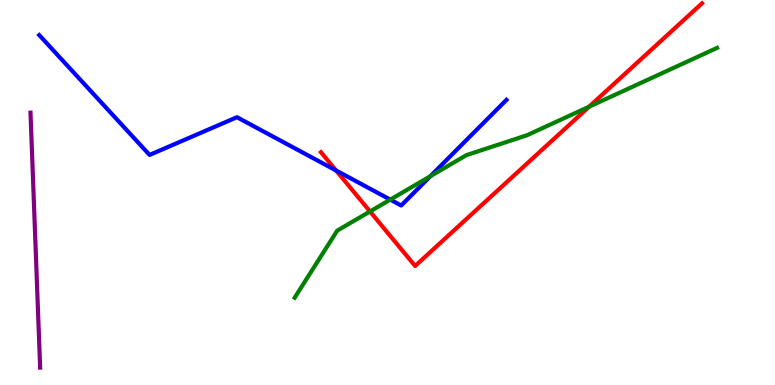[{'lines': ['blue', 'red'], 'intersections': [{'x': 4.34, 'y': 5.57}]}, {'lines': ['green', 'red'], 'intersections': [{'x': 4.77, 'y': 4.51}, {'x': 7.6, 'y': 7.23}]}, {'lines': ['purple', 'red'], 'intersections': []}, {'lines': ['blue', 'green'], 'intersections': [{'x': 5.04, 'y': 4.81}, {'x': 5.55, 'y': 5.42}]}, {'lines': ['blue', 'purple'], 'intersections': []}, {'lines': ['green', 'purple'], 'intersections': []}]